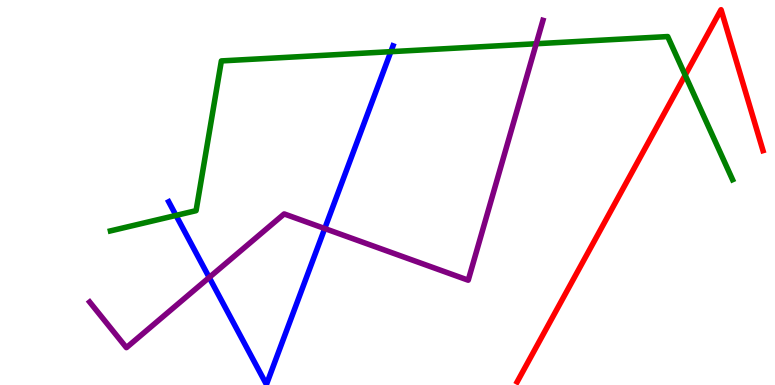[{'lines': ['blue', 'red'], 'intersections': []}, {'lines': ['green', 'red'], 'intersections': [{'x': 8.84, 'y': 8.05}]}, {'lines': ['purple', 'red'], 'intersections': []}, {'lines': ['blue', 'green'], 'intersections': [{'x': 2.27, 'y': 4.4}, {'x': 5.04, 'y': 8.66}]}, {'lines': ['blue', 'purple'], 'intersections': [{'x': 2.7, 'y': 2.79}, {'x': 4.19, 'y': 4.06}]}, {'lines': ['green', 'purple'], 'intersections': [{'x': 6.92, 'y': 8.86}]}]